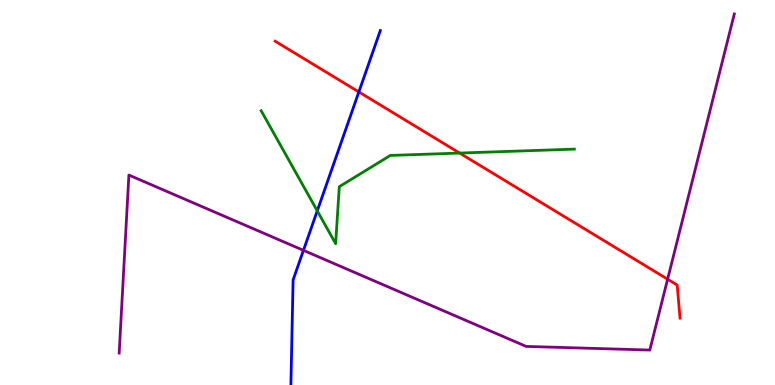[{'lines': ['blue', 'red'], 'intersections': [{'x': 4.63, 'y': 7.61}]}, {'lines': ['green', 'red'], 'intersections': [{'x': 5.93, 'y': 6.02}]}, {'lines': ['purple', 'red'], 'intersections': [{'x': 8.61, 'y': 2.75}]}, {'lines': ['blue', 'green'], 'intersections': [{'x': 4.09, 'y': 4.52}]}, {'lines': ['blue', 'purple'], 'intersections': [{'x': 3.92, 'y': 3.5}]}, {'lines': ['green', 'purple'], 'intersections': []}]